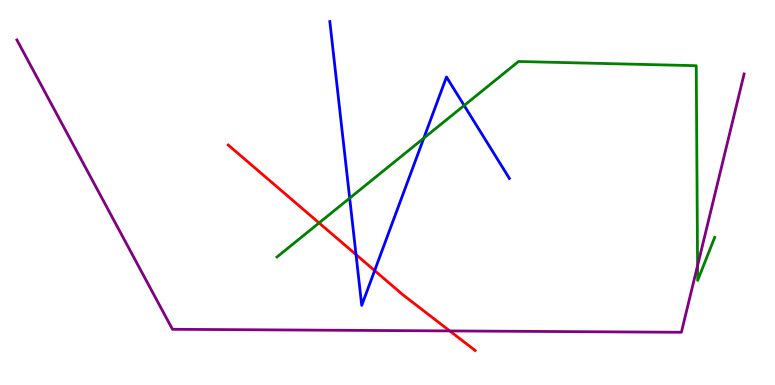[{'lines': ['blue', 'red'], 'intersections': [{'x': 4.59, 'y': 3.39}, {'x': 4.83, 'y': 2.97}]}, {'lines': ['green', 'red'], 'intersections': [{'x': 4.12, 'y': 4.21}]}, {'lines': ['purple', 'red'], 'intersections': [{'x': 5.8, 'y': 1.4}]}, {'lines': ['blue', 'green'], 'intersections': [{'x': 4.51, 'y': 4.85}, {'x': 5.47, 'y': 6.41}, {'x': 5.99, 'y': 7.26}]}, {'lines': ['blue', 'purple'], 'intersections': []}, {'lines': ['green', 'purple'], 'intersections': [{'x': 9.0, 'y': 3.1}]}]